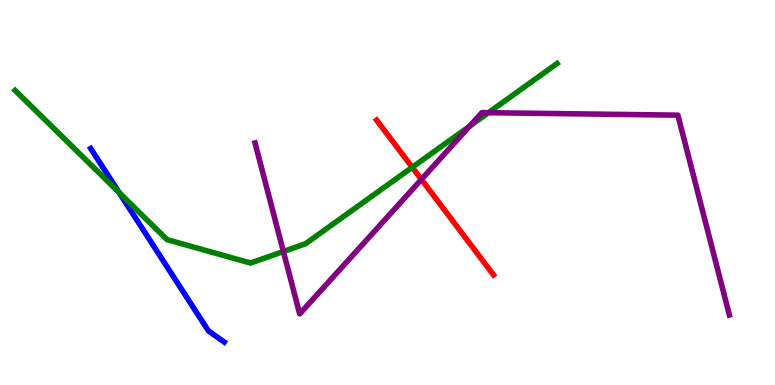[{'lines': ['blue', 'red'], 'intersections': []}, {'lines': ['green', 'red'], 'intersections': [{'x': 5.32, 'y': 5.65}]}, {'lines': ['purple', 'red'], 'intersections': [{'x': 5.44, 'y': 5.34}]}, {'lines': ['blue', 'green'], 'intersections': [{'x': 1.54, 'y': 5.0}]}, {'lines': ['blue', 'purple'], 'intersections': []}, {'lines': ['green', 'purple'], 'intersections': [{'x': 3.66, 'y': 3.47}, {'x': 6.06, 'y': 6.72}, {'x': 6.3, 'y': 7.07}]}]